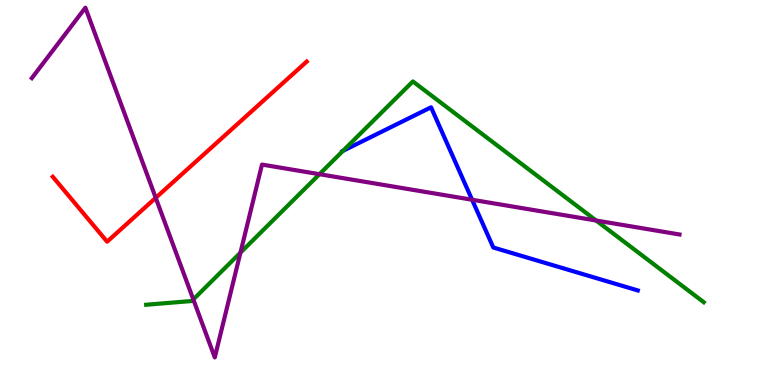[{'lines': ['blue', 'red'], 'intersections': []}, {'lines': ['green', 'red'], 'intersections': []}, {'lines': ['purple', 'red'], 'intersections': [{'x': 2.01, 'y': 4.86}]}, {'lines': ['blue', 'green'], 'intersections': [{'x': 4.43, 'y': 6.08}]}, {'lines': ['blue', 'purple'], 'intersections': [{'x': 6.09, 'y': 4.81}]}, {'lines': ['green', 'purple'], 'intersections': [{'x': 2.49, 'y': 2.22}, {'x': 3.1, 'y': 3.44}, {'x': 4.12, 'y': 5.48}, {'x': 7.69, 'y': 4.27}]}]